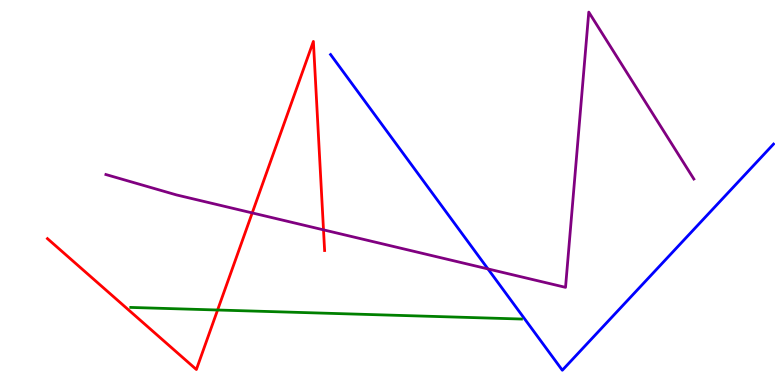[{'lines': ['blue', 'red'], 'intersections': []}, {'lines': ['green', 'red'], 'intersections': [{'x': 2.81, 'y': 1.95}]}, {'lines': ['purple', 'red'], 'intersections': [{'x': 3.25, 'y': 4.47}, {'x': 4.17, 'y': 4.03}]}, {'lines': ['blue', 'green'], 'intersections': []}, {'lines': ['blue', 'purple'], 'intersections': [{'x': 6.3, 'y': 3.02}]}, {'lines': ['green', 'purple'], 'intersections': []}]